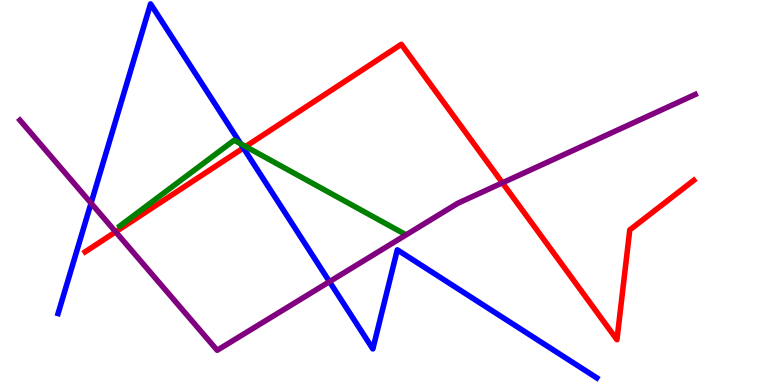[{'lines': ['blue', 'red'], 'intersections': [{'x': 3.14, 'y': 6.16}]}, {'lines': ['green', 'red'], 'intersections': [{'x': 3.17, 'y': 6.19}]}, {'lines': ['purple', 'red'], 'intersections': [{'x': 1.49, 'y': 3.98}, {'x': 6.48, 'y': 5.25}]}, {'lines': ['blue', 'green'], 'intersections': [{'x': 3.11, 'y': 6.27}]}, {'lines': ['blue', 'purple'], 'intersections': [{'x': 1.17, 'y': 4.72}, {'x': 4.25, 'y': 2.68}]}, {'lines': ['green', 'purple'], 'intersections': []}]